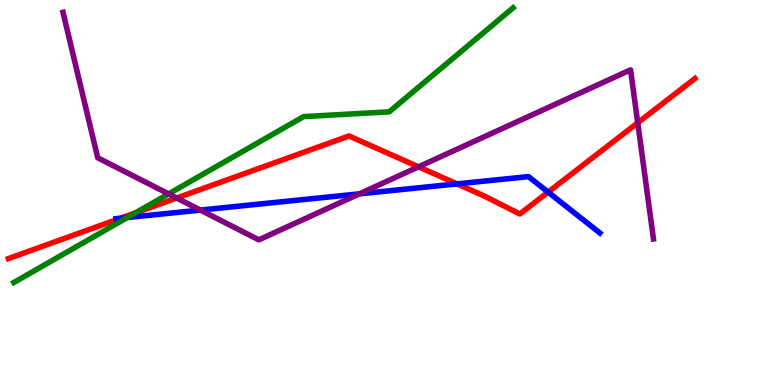[{'lines': ['blue', 'red'], 'intersections': [{'x': 1.56, 'y': 4.33}, {'x': 5.9, 'y': 5.22}, {'x': 7.07, 'y': 5.01}]}, {'lines': ['green', 'red'], 'intersections': [{'x': 1.75, 'y': 4.47}]}, {'lines': ['purple', 'red'], 'intersections': [{'x': 2.28, 'y': 4.86}, {'x': 5.4, 'y': 5.67}, {'x': 8.23, 'y': 6.81}]}, {'lines': ['blue', 'green'], 'intersections': [{'x': 1.64, 'y': 4.35}]}, {'lines': ['blue', 'purple'], 'intersections': [{'x': 2.59, 'y': 4.54}, {'x': 4.64, 'y': 4.96}]}, {'lines': ['green', 'purple'], 'intersections': [{'x': 2.18, 'y': 4.96}]}]